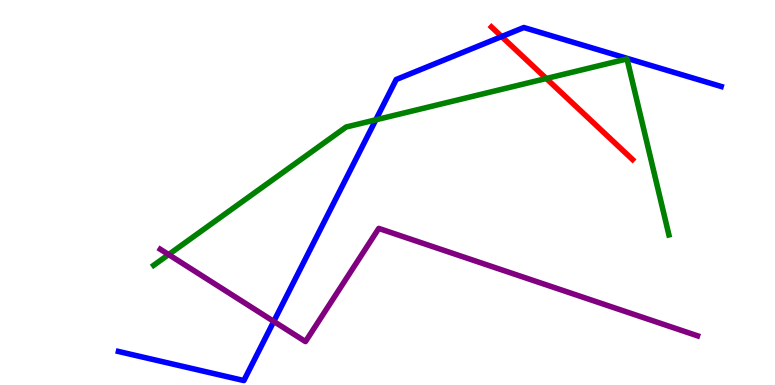[{'lines': ['blue', 'red'], 'intersections': [{'x': 6.47, 'y': 9.05}]}, {'lines': ['green', 'red'], 'intersections': [{'x': 7.05, 'y': 7.96}]}, {'lines': ['purple', 'red'], 'intersections': []}, {'lines': ['blue', 'green'], 'intersections': [{'x': 4.85, 'y': 6.89}]}, {'lines': ['blue', 'purple'], 'intersections': [{'x': 3.53, 'y': 1.65}]}, {'lines': ['green', 'purple'], 'intersections': [{'x': 2.18, 'y': 3.39}]}]